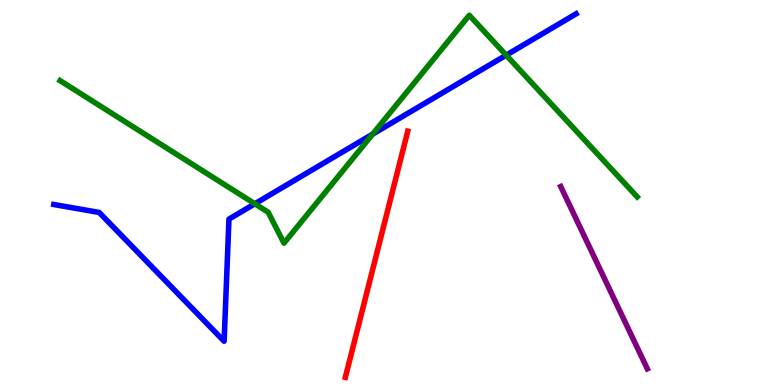[{'lines': ['blue', 'red'], 'intersections': []}, {'lines': ['green', 'red'], 'intersections': []}, {'lines': ['purple', 'red'], 'intersections': []}, {'lines': ['blue', 'green'], 'intersections': [{'x': 3.29, 'y': 4.71}, {'x': 4.81, 'y': 6.52}, {'x': 6.53, 'y': 8.57}]}, {'lines': ['blue', 'purple'], 'intersections': []}, {'lines': ['green', 'purple'], 'intersections': []}]